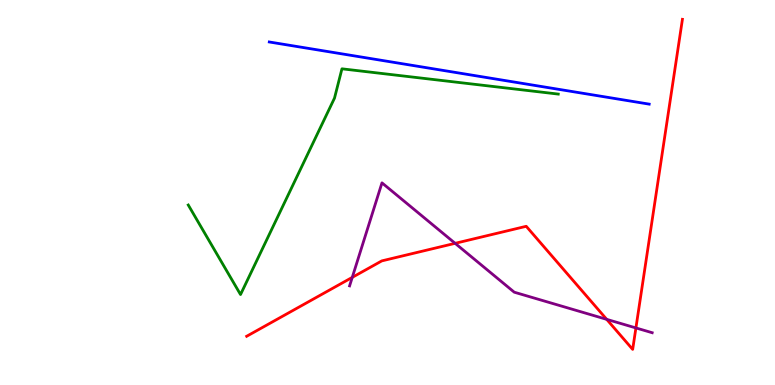[{'lines': ['blue', 'red'], 'intersections': []}, {'lines': ['green', 'red'], 'intersections': []}, {'lines': ['purple', 'red'], 'intersections': [{'x': 4.55, 'y': 2.8}, {'x': 5.87, 'y': 3.68}, {'x': 7.83, 'y': 1.71}, {'x': 8.21, 'y': 1.48}]}, {'lines': ['blue', 'green'], 'intersections': []}, {'lines': ['blue', 'purple'], 'intersections': []}, {'lines': ['green', 'purple'], 'intersections': []}]